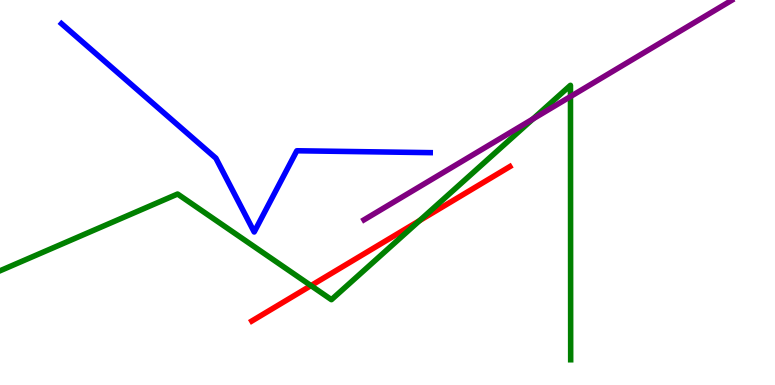[{'lines': ['blue', 'red'], 'intersections': []}, {'lines': ['green', 'red'], 'intersections': [{'x': 4.01, 'y': 2.58}, {'x': 5.41, 'y': 4.27}]}, {'lines': ['purple', 'red'], 'intersections': []}, {'lines': ['blue', 'green'], 'intersections': []}, {'lines': ['blue', 'purple'], 'intersections': []}, {'lines': ['green', 'purple'], 'intersections': [{'x': 6.88, 'y': 6.91}, {'x': 7.36, 'y': 7.49}]}]